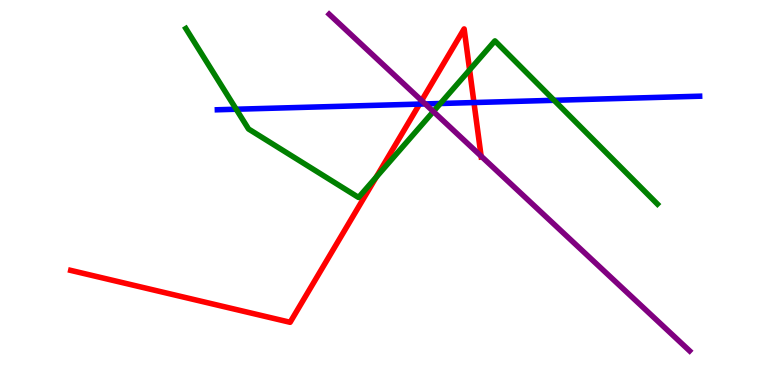[{'lines': ['blue', 'red'], 'intersections': [{'x': 5.41, 'y': 7.3}, {'x': 6.12, 'y': 7.34}]}, {'lines': ['green', 'red'], 'intersections': [{'x': 4.85, 'y': 5.4}, {'x': 6.06, 'y': 8.18}]}, {'lines': ['purple', 'red'], 'intersections': [{'x': 5.44, 'y': 7.39}, {'x': 6.21, 'y': 5.94}]}, {'lines': ['blue', 'green'], 'intersections': [{'x': 3.05, 'y': 7.16}, {'x': 5.68, 'y': 7.31}, {'x': 7.15, 'y': 7.39}]}, {'lines': ['blue', 'purple'], 'intersections': [{'x': 5.49, 'y': 7.3}]}, {'lines': ['green', 'purple'], 'intersections': [{'x': 5.59, 'y': 7.1}]}]